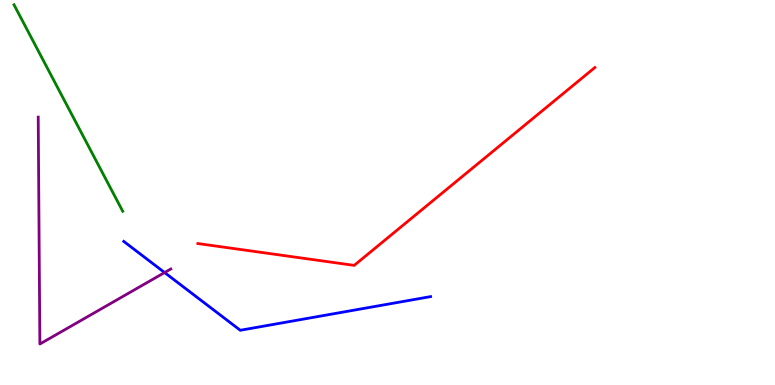[{'lines': ['blue', 'red'], 'intersections': []}, {'lines': ['green', 'red'], 'intersections': []}, {'lines': ['purple', 'red'], 'intersections': []}, {'lines': ['blue', 'green'], 'intersections': []}, {'lines': ['blue', 'purple'], 'intersections': [{'x': 2.12, 'y': 2.92}]}, {'lines': ['green', 'purple'], 'intersections': []}]